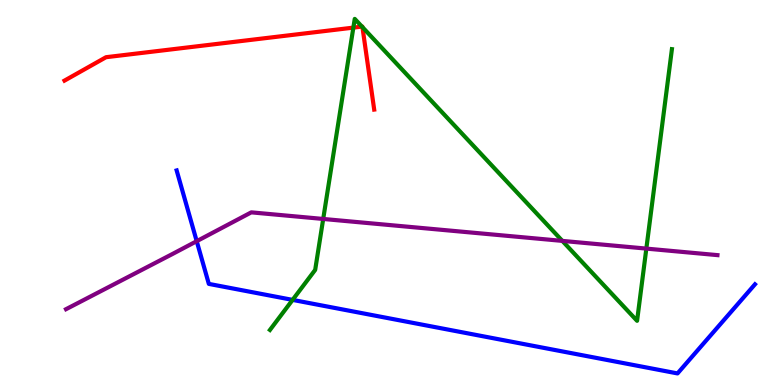[{'lines': ['blue', 'red'], 'intersections': []}, {'lines': ['green', 'red'], 'intersections': [{'x': 4.56, 'y': 9.28}, {'x': 4.67, 'y': 9.31}, {'x': 4.68, 'y': 9.3}]}, {'lines': ['purple', 'red'], 'intersections': []}, {'lines': ['blue', 'green'], 'intersections': [{'x': 3.78, 'y': 2.21}]}, {'lines': ['blue', 'purple'], 'intersections': [{'x': 2.54, 'y': 3.74}]}, {'lines': ['green', 'purple'], 'intersections': [{'x': 4.17, 'y': 4.31}, {'x': 7.26, 'y': 3.74}, {'x': 8.34, 'y': 3.54}]}]